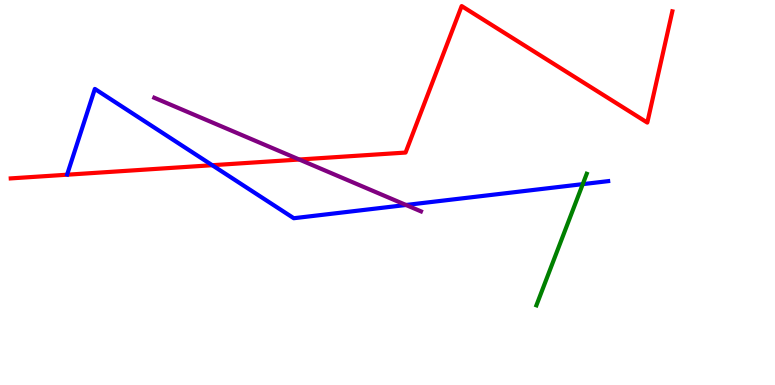[{'lines': ['blue', 'red'], 'intersections': [{'x': 2.74, 'y': 5.71}]}, {'lines': ['green', 'red'], 'intersections': []}, {'lines': ['purple', 'red'], 'intersections': [{'x': 3.86, 'y': 5.86}]}, {'lines': ['blue', 'green'], 'intersections': [{'x': 7.52, 'y': 5.22}]}, {'lines': ['blue', 'purple'], 'intersections': [{'x': 5.24, 'y': 4.68}]}, {'lines': ['green', 'purple'], 'intersections': []}]